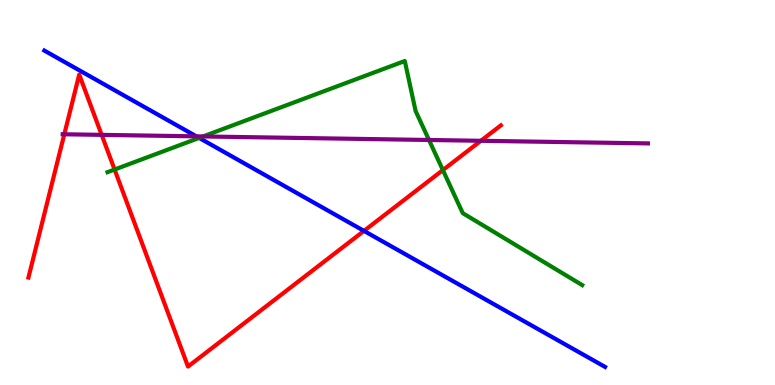[{'lines': ['blue', 'red'], 'intersections': [{'x': 4.7, 'y': 4.0}]}, {'lines': ['green', 'red'], 'intersections': [{'x': 1.48, 'y': 5.6}, {'x': 5.71, 'y': 5.58}]}, {'lines': ['purple', 'red'], 'intersections': [{'x': 0.83, 'y': 6.51}, {'x': 1.31, 'y': 6.5}, {'x': 6.2, 'y': 6.34}]}, {'lines': ['blue', 'green'], 'intersections': [{'x': 2.57, 'y': 6.42}]}, {'lines': ['blue', 'purple'], 'intersections': [{'x': 2.53, 'y': 6.46}]}, {'lines': ['green', 'purple'], 'intersections': [{'x': 2.62, 'y': 6.46}, {'x': 5.54, 'y': 6.36}]}]